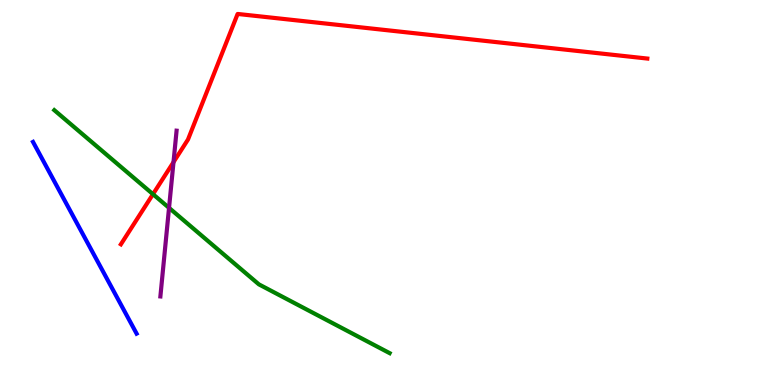[{'lines': ['blue', 'red'], 'intersections': []}, {'lines': ['green', 'red'], 'intersections': [{'x': 1.97, 'y': 4.96}]}, {'lines': ['purple', 'red'], 'intersections': [{'x': 2.24, 'y': 5.79}]}, {'lines': ['blue', 'green'], 'intersections': []}, {'lines': ['blue', 'purple'], 'intersections': []}, {'lines': ['green', 'purple'], 'intersections': [{'x': 2.18, 'y': 4.6}]}]